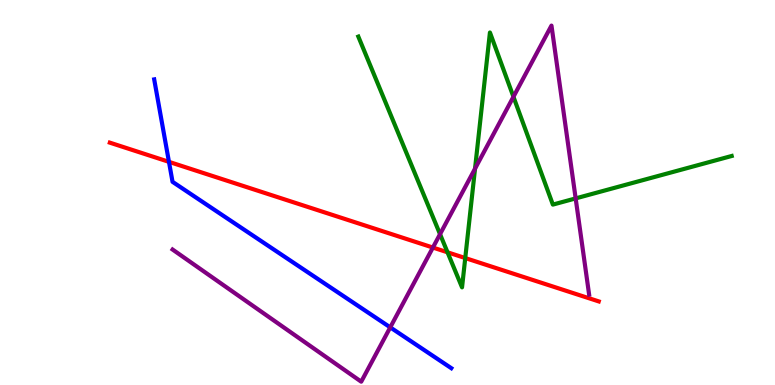[{'lines': ['blue', 'red'], 'intersections': [{'x': 2.18, 'y': 5.8}]}, {'lines': ['green', 'red'], 'intersections': [{'x': 5.77, 'y': 3.45}, {'x': 6.0, 'y': 3.3}]}, {'lines': ['purple', 'red'], 'intersections': [{'x': 5.59, 'y': 3.57}]}, {'lines': ['blue', 'green'], 'intersections': []}, {'lines': ['blue', 'purple'], 'intersections': [{'x': 5.04, 'y': 1.5}]}, {'lines': ['green', 'purple'], 'intersections': [{'x': 5.68, 'y': 3.92}, {'x': 6.13, 'y': 5.62}, {'x': 6.63, 'y': 7.49}, {'x': 7.43, 'y': 4.85}]}]